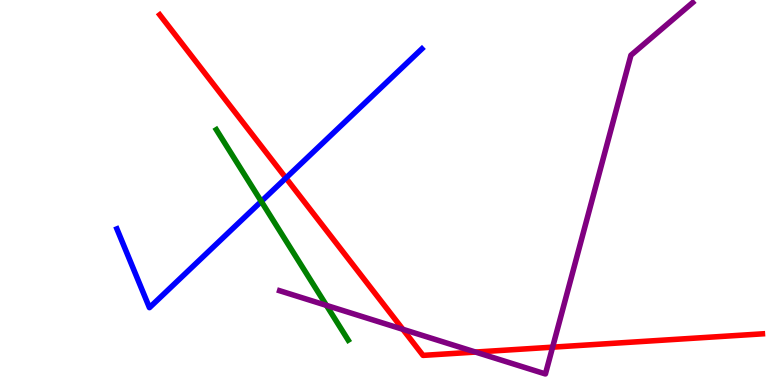[{'lines': ['blue', 'red'], 'intersections': [{'x': 3.69, 'y': 5.38}]}, {'lines': ['green', 'red'], 'intersections': []}, {'lines': ['purple', 'red'], 'intersections': [{'x': 5.2, 'y': 1.45}, {'x': 6.14, 'y': 0.856}, {'x': 7.13, 'y': 0.983}]}, {'lines': ['blue', 'green'], 'intersections': [{'x': 3.37, 'y': 4.77}]}, {'lines': ['blue', 'purple'], 'intersections': []}, {'lines': ['green', 'purple'], 'intersections': [{'x': 4.21, 'y': 2.07}]}]